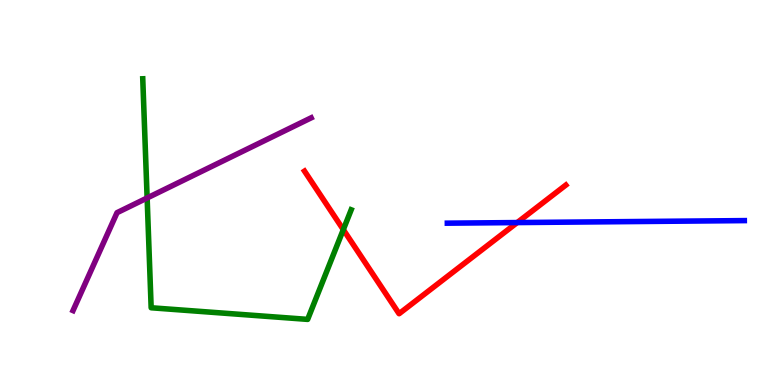[{'lines': ['blue', 'red'], 'intersections': [{'x': 6.67, 'y': 4.22}]}, {'lines': ['green', 'red'], 'intersections': [{'x': 4.43, 'y': 4.04}]}, {'lines': ['purple', 'red'], 'intersections': []}, {'lines': ['blue', 'green'], 'intersections': []}, {'lines': ['blue', 'purple'], 'intersections': []}, {'lines': ['green', 'purple'], 'intersections': [{'x': 1.9, 'y': 4.86}]}]